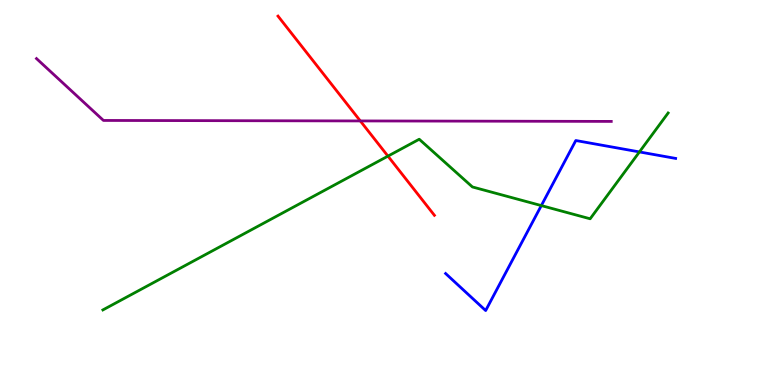[{'lines': ['blue', 'red'], 'intersections': []}, {'lines': ['green', 'red'], 'intersections': [{'x': 5.01, 'y': 5.94}]}, {'lines': ['purple', 'red'], 'intersections': [{'x': 4.65, 'y': 6.86}]}, {'lines': ['blue', 'green'], 'intersections': [{'x': 6.98, 'y': 4.66}, {'x': 8.25, 'y': 6.05}]}, {'lines': ['blue', 'purple'], 'intersections': []}, {'lines': ['green', 'purple'], 'intersections': []}]